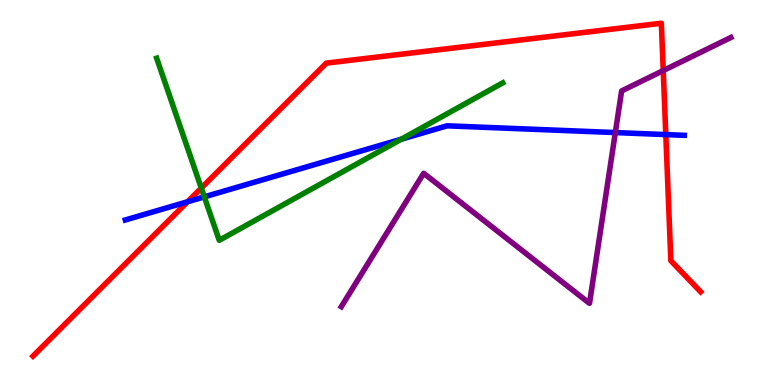[{'lines': ['blue', 'red'], 'intersections': [{'x': 2.42, 'y': 4.76}, {'x': 8.59, 'y': 6.5}]}, {'lines': ['green', 'red'], 'intersections': [{'x': 2.6, 'y': 5.12}]}, {'lines': ['purple', 'red'], 'intersections': [{'x': 8.56, 'y': 8.17}]}, {'lines': ['blue', 'green'], 'intersections': [{'x': 2.64, 'y': 4.89}, {'x': 5.18, 'y': 6.38}]}, {'lines': ['blue', 'purple'], 'intersections': [{'x': 7.94, 'y': 6.56}]}, {'lines': ['green', 'purple'], 'intersections': []}]